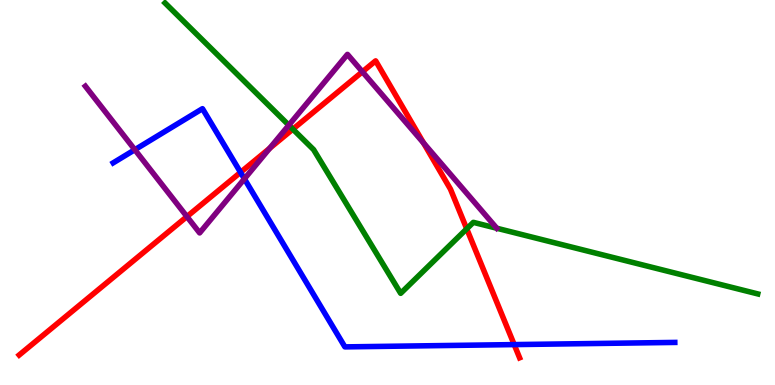[{'lines': ['blue', 'red'], 'intersections': [{'x': 3.1, 'y': 5.52}, {'x': 6.63, 'y': 1.05}]}, {'lines': ['green', 'red'], 'intersections': [{'x': 3.78, 'y': 6.64}, {'x': 6.02, 'y': 4.06}]}, {'lines': ['purple', 'red'], 'intersections': [{'x': 2.41, 'y': 4.37}, {'x': 3.48, 'y': 6.15}, {'x': 4.68, 'y': 8.14}, {'x': 5.46, 'y': 6.29}]}, {'lines': ['blue', 'green'], 'intersections': []}, {'lines': ['blue', 'purple'], 'intersections': [{'x': 1.74, 'y': 6.11}, {'x': 3.15, 'y': 5.36}]}, {'lines': ['green', 'purple'], 'intersections': [{'x': 3.73, 'y': 6.75}]}]